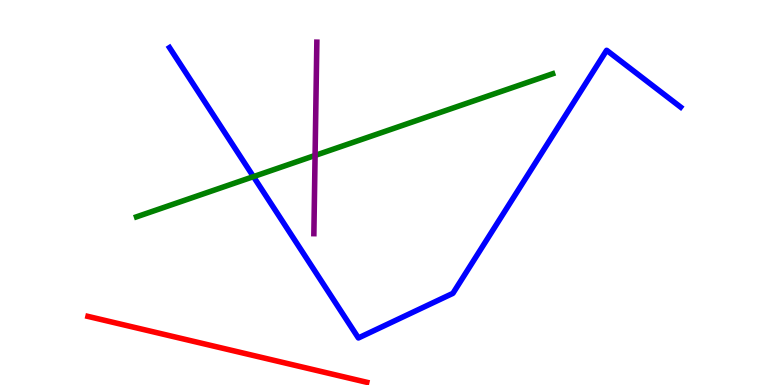[{'lines': ['blue', 'red'], 'intersections': []}, {'lines': ['green', 'red'], 'intersections': []}, {'lines': ['purple', 'red'], 'intersections': []}, {'lines': ['blue', 'green'], 'intersections': [{'x': 3.27, 'y': 5.41}]}, {'lines': ['blue', 'purple'], 'intersections': []}, {'lines': ['green', 'purple'], 'intersections': [{'x': 4.07, 'y': 5.96}]}]